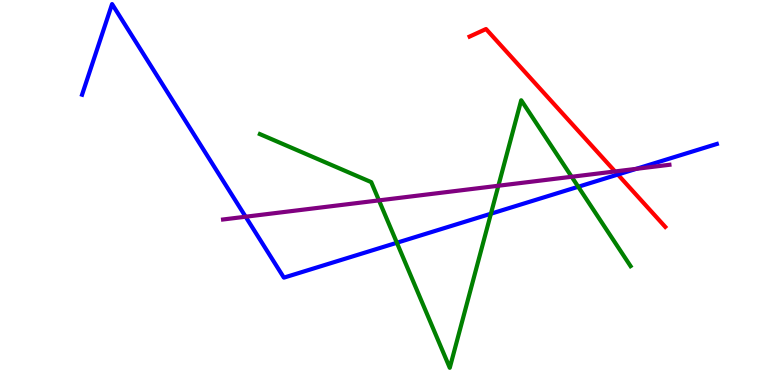[{'lines': ['blue', 'red'], 'intersections': [{'x': 7.97, 'y': 5.47}]}, {'lines': ['green', 'red'], 'intersections': []}, {'lines': ['purple', 'red'], 'intersections': [{'x': 7.94, 'y': 5.55}]}, {'lines': ['blue', 'green'], 'intersections': [{'x': 5.12, 'y': 3.69}, {'x': 6.33, 'y': 4.45}, {'x': 7.46, 'y': 5.15}]}, {'lines': ['blue', 'purple'], 'intersections': [{'x': 3.17, 'y': 4.37}, {'x': 8.21, 'y': 5.61}]}, {'lines': ['green', 'purple'], 'intersections': [{'x': 4.89, 'y': 4.8}, {'x': 6.43, 'y': 5.18}, {'x': 7.38, 'y': 5.41}]}]